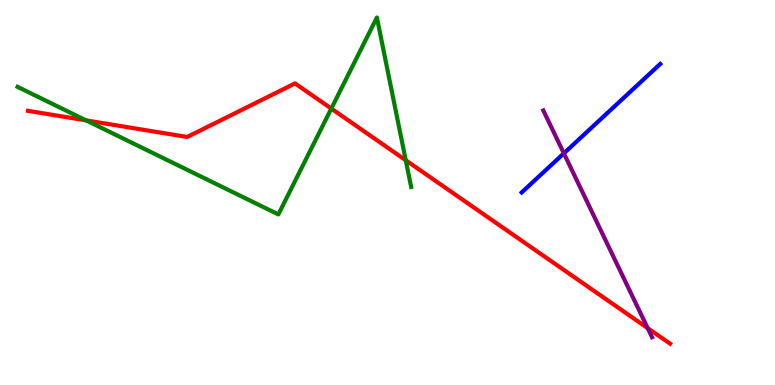[{'lines': ['blue', 'red'], 'intersections': []}, {'lines': ['green', 'red'], 'intersections': [{'x': 1.11, 'y': 6.87}, {'x': 4.27, 'y': 7.18}, {'x': 5.24, 'y': 5.84}]}, {'lines': ['purple', 'red'], 'intersections': [{'x': 8.36, 'y': 1.48}]}, {'lines': ['blue', 'green'], 'intersections': []}, {'lines': ['blue', 'purple'], 'intersections': [{'x': 7.28, 'y': 6.02}]}, {'lines': ['green', 'purple'], 'intersections': []}]